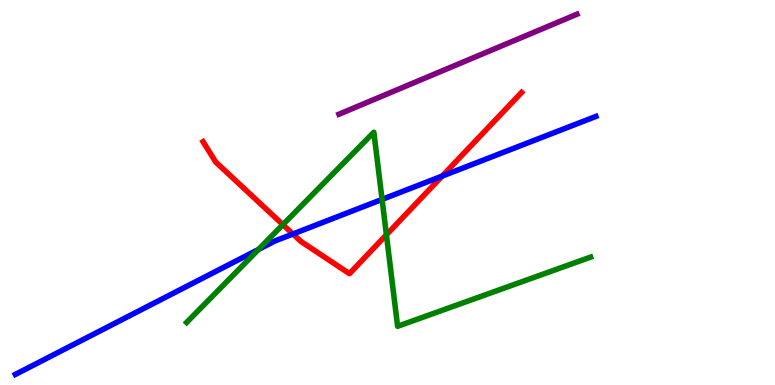[{'lines': ['blue', 'red'], 'intersections': [{'x': 3.78, 'y': 3.92}, {'x': 5.71, 'y': 5.43}]}, {'lines': ['green', 'red'], 'intersections': [{'x': 3.65, 'y': 4.16}, {'x': 4.99, 'y': 3.9}]}, {'lines': ['purple', 'red'], 'intersections': []}, {'lines': ['blue', 'green'], 'intersections': [{'x': 3.34, 'y': 3.52}, {'x': 4.93, 'y': 4.82}]}, {'lines': ['blue', 'purple'], 'intersections': []}, {'lines': ['green', 'purple'], 'intersections': []}]